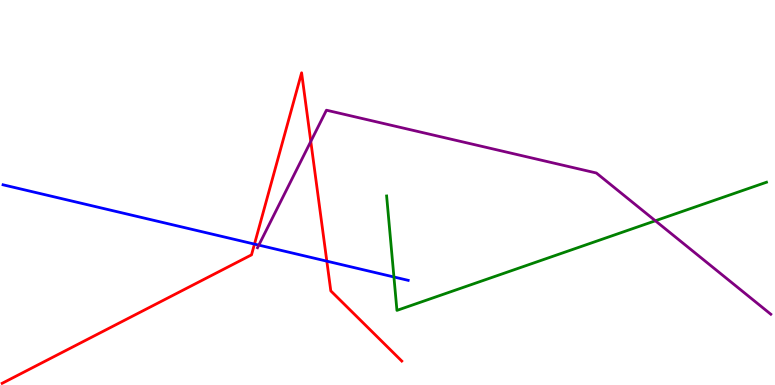[{'lines': ['blue', 'red'], 'intersections': [{'x': 3.28, 'y': 3.66}, {'x': 4.22, 'y': 3.22}]}, {'lines': ['green', 'red'], 'intersections': []}, {'lines': ['purple', 'red'], 'intersections': [{'x': 4.01, 'y': 6.33}]}, {'lines': ['blue', 'green'], 'intersections': [{'x': 5.08, 'y': 2.81}]}, {'lines': ['blue', 'purple'], 'intersections': [{'x': 3.34, 'y': 3.63}]}, {'lines': ['green', 'purple'], 'intersections': [{'x': 8.46, 'y': 4.27}]}]